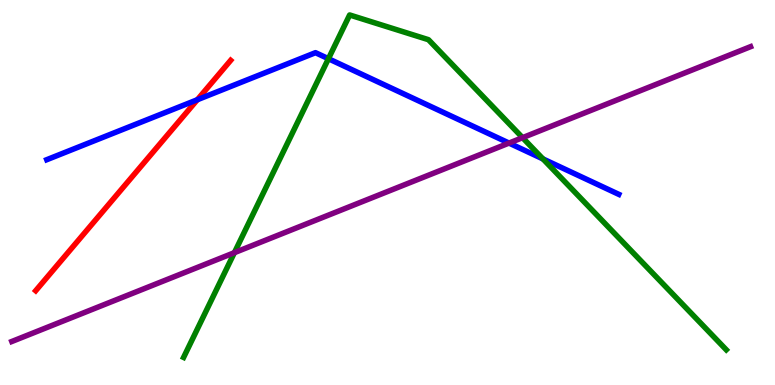[{'lines': ['blue', 'red'], 'intersections': [{'x': 2.55, 'y': 7.41}]}, {'lines': ['green', 'red'], 'intersections': []}, {'lines': ['purple', 'red'], 'intersections': []}, {'lines': ['blue', 'green'], 'intersections': [{'x': 4.24, 'y': 8.47}, {'x': 7.01, 'y': 5.87}]}, {'lines': ['blue', 'purple'], 'intersections': [{'x': 6.57, 'y': 6.28}]}, {'lines': ['green', 'purple'], 'intersections': [{'x': 3.02, 'y': 3.44}, {'x': 6.74, 'y': 6.42}]}]